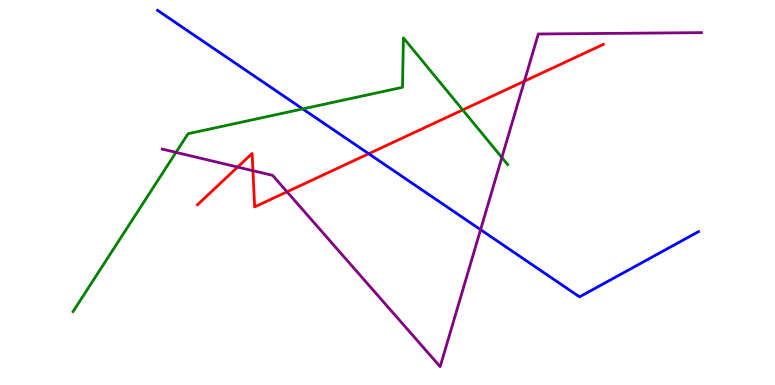[{'lines': ['blue', 'red'], 'intersections': [{'x': 4.76, 'y': 6.01}]}, {'lines': ['green', 'red'], 'intersections': [{'x': 5.97, 'y': 7.14}]}, {'lines': ['purple', 'red'], 'intersections': [{'x': 3.07, 'y': 5.66}, {'x': 3.26, 'y': 5.57}, {'x': 3.7, 'y': 5.02}, {'x': 6.77, 'y': 7.89}]}, {'lines': ['blue', 'green'], 'intersections': [{'x': 3.91, 'y': 7.17}]}, {'lines': ['blue', 'purple'], 'intersections': [{'x': 6.2, 'y': 4.03}]}, {'lines': ['green', 'purple'], 'intersections': [{'x': 2.27, 'y': 6.04}, {'x': 6.48, 'y': 5.91}]}]